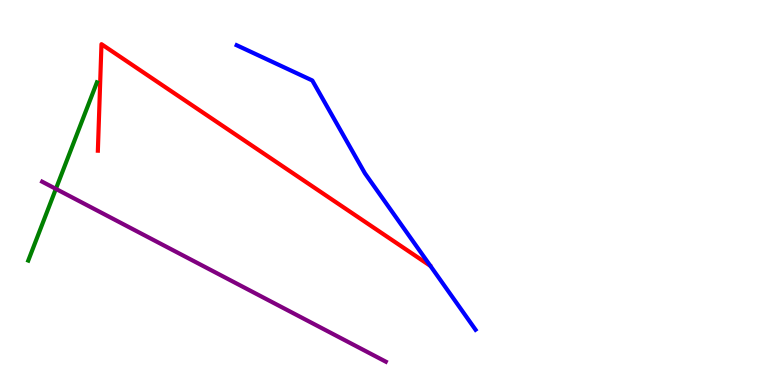[{'lines': ['blue', 'red'], 'intersections': []}, {'lines': ['green', 'red'], 'intersections': []}, {'lines': ['purple', 'red'], 'intersections': []}, {'lines': ['blue', 'green'], 'intersections': []}, {'lines': ['blue', 'purple'], 'intersections': []}, {'lines': ['green', 'purple'], 'intersections': [{'x': 0.721, 'y': 5.09}]}]